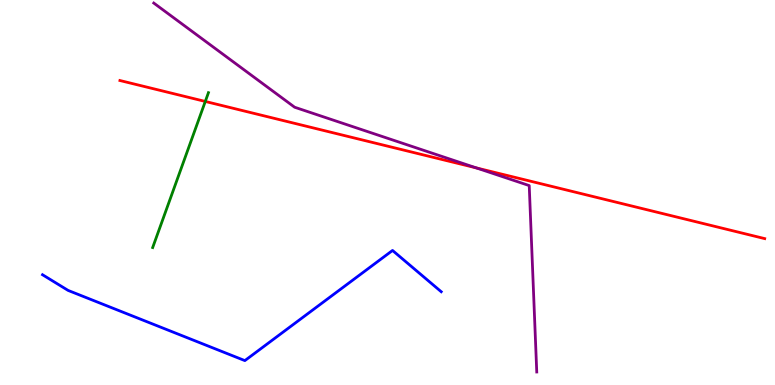[{'lines': ['blue', 'red'], 'intersections': []}, {'lines': ['green', 'red'], 'intersections': [{'x': 2.65, 'y': 7.36}]}, {'lines': ['purple', 'red'], 'intersections': [{'x': 6.15, 'y': 5.64}]}, {'lines': ['blue', 'green'], 'intersections': []}, {'lines': ['blue', 'purple'], 'intersections': []}, {'lines': ['green', 'purple'], 'intersections': []}]